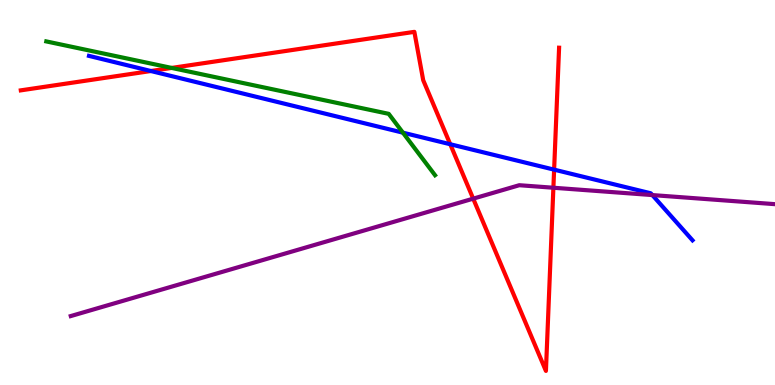[{'lines': ['blue', 'red'], 'intersections': [{'x': 1.95, 'y': 8.16}, {'x': 5.81, 'y': 6.25}, {'x': 7.15, 'y': 5.59}]}, {'lines': ['green', 'red'], 'intersections': [{'x': 2.21, 'y': 8.24}]}, {'lines': ['purple', 'red'], 'intersections': [{'x': 6.11, 'y': 4.84}, {'x': 7.14, 'y': 5.12}]}, {'lines': ['blue', 'green'], 'intersections': [{'x': 5.2, 'y': 6.55}]}, {'lines': ['blue', 'purple'], 'intersections': [{'x': 8.42, 'y': 4.93}]}, {'lines': ['green', 'purple'], 'intersections': []}]